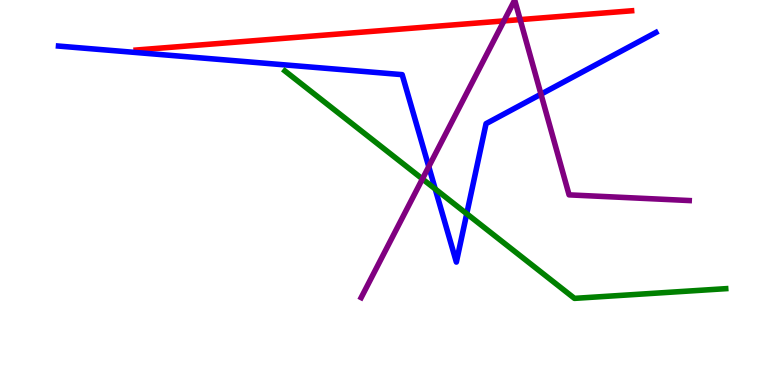[{'lines': ['blue', 'red'], 'intersections': []}, {'lines': ['green', 'red'], 'intersections': []}, {'lines': ['purple', 'red'], 'intersections': [{'x': 6.5, 'y': 9.46}, {'x': 6.71, 'y': 9.49}]}, {'lines': ['blue', 'green'], 'intersections': [{'x': 5.62, 'y': 5.09}, {'x': 6.02, 'y': 4.45}]}, {'lines': ['blue', 'purple'], 'intersections': [{'x': 5.53, 'y': 5.67}, {'x': 6.98, 'y': 7.55}]}, {'lines': ['green', 'purple'], 'intersections': [{'x': 5.45, 'y': 5.35}]}]